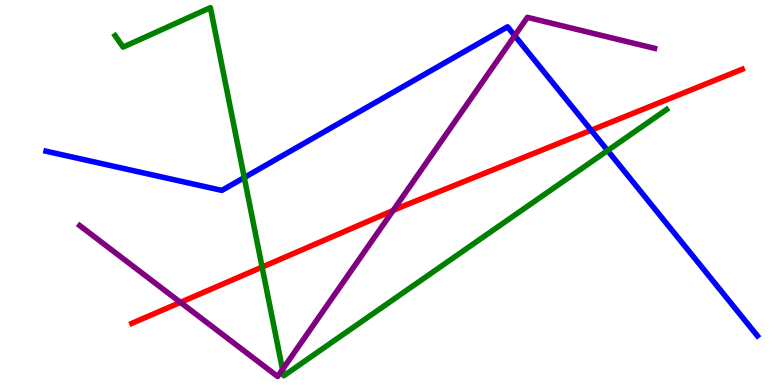[{'lines': ['blue', 'red'], 'intersections': [{'x': 7.63, 'y': 6.62}]}, {'lines': ['green', 'red'], 'intersections': [{'x': 3.38, 'y': 3.06}]}, {'lines': ['purple', 'red'], 'intersections': [{'x': 2.33, 'y': 2.15}, {'x': 5.07, 'y': 4.53}]}, {'lines': ['blue', 'green'], 'intersections': [{'x': 3.15, 'y': 5.39}, {'x': 7.84, 'y': 6.09}]}, {'lines': ['blue', 'purple'], 'intersections': [{'x': 6.64, 'y': 9.07}]}, {'lines': ['green', 'purple'], 'intersections': [{'x': 3.65, 'y': 0.403}]}]